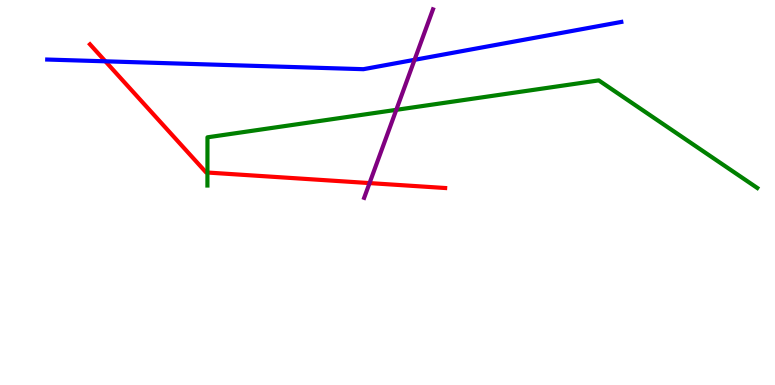[{'lines': ['blue', 'red'], 'intersections': [{'x': 1.36, 'y': 8.41}]}, {'lines': ['green', 'red'], 'intersections': [{'x': 2.68, 'y': 5.52}]}, {'lines': ['purple', 'red'], 'intersections': [{'x': 4.77, 'y': 5.24}]}, {'lines': ['blue', 'green'], 'intersections': []}, {'lines': ['blue', 'purple'], 'intersections': [{'x': 5.35, 'y': 8.45}]}, {'lines': ['green', 'purple'], 'intersections': [{'x': 5.11, 'y': 7.15}]}]